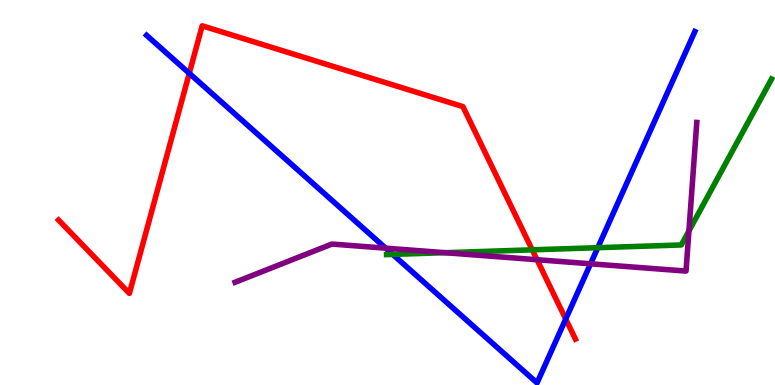[{'lines': ['blue', 'red'], 'intersections': [{'x': 2.44, 'y': 8.1}, {'x': 7.3, 'y': 1.71}]}, {'lines': ['green', 'red'], 'intersections': [{'x': 6.87, 'y': 3.51}]}, {'lines': ['purple', 'red'], 'intersections': [{'x': 6.93, 'y': 3.25}]}, {'lines': ['blue', 'green'], 'intersections': [{'x': 5.07, 'y': 3.39}, {'x': 7.71, 'y': 3.57}]}, {'lines': ['blue', 'purple'], 'intersections': [{'x': 4.98, 'y': 3.55}, {'x': 7.62, 'y': 3.15}]}, {'lines': ['green', 'purple'], 'intersections': [{'x': 5.74, 'y': 3.44}, {'x': 8.89, 'y': 4.0}]}]